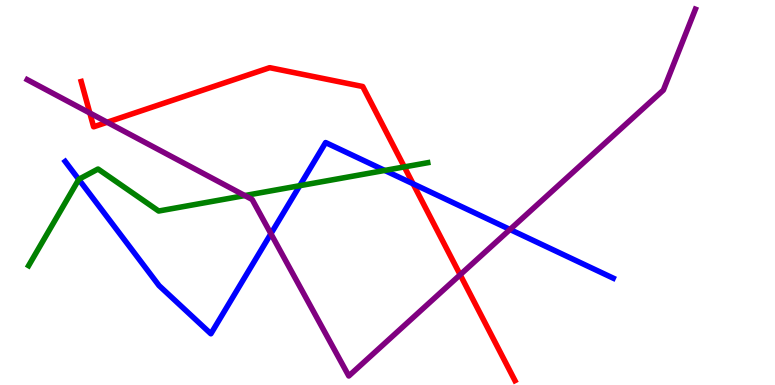[{'lines': ['blue', 'red'], 'intersections': [{'x': 5.33, 'y': 5.23}]}, {'lines': ['green', 'red'], 'intersections': [{'x': 5.22, 'y': 5.66}]}, {'lines': ['purple', 'red'], 'intersections': [{'x': 1.16, 'y': 7.06}, {'x': 1.38, 'y': 6.82}, {'x': 5.94, 'y': 2.86}]}, {'lines': ['blue', 'green'], 'intersections': [{'x': 1.02, 'y': 5.34}, {'x': 3.87, 'y': 5.18}, {'x': 4.96, 'y': 5.57}]}, {'lines': ['blue', 'purple'], 'intersections': [{'x': 3.5, 'y': 3.93}, {'x': 6.58, 'y': 4.04}]}, {'lines': ['green', 'purple'], 'intersections': [{'x': 3.16, 'y': 4.92}]}]